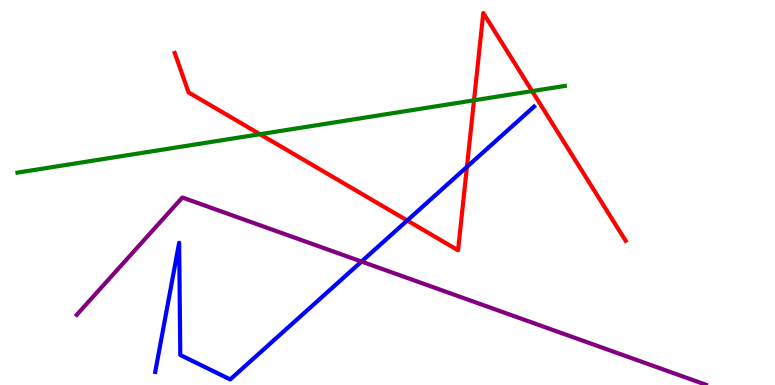[{'lines': ['blue', 'red'], 'intersections': [{'x': 5.25, 'y': 4.27}, {'x': 6.03, 'y': 5.67}]}, {'lines': ['green', 'red'], 'intersections': [{'x': 3.35, 'y': 6.51}, {'x': 6.12, 'y': 7.39}, {'x': 6.87, 'y': 7.63}]}, {'lines': ['purple', 'red'], 'intersections': []}, {'lines': ['blue', 'green'], 'intersections': []}, {'lines': ['blue', 'purple'], 'intersections': [{'x': 4.66, 'y': 3.21}]}, {'lines': ['green', 'purple'], 'intersections': []}]